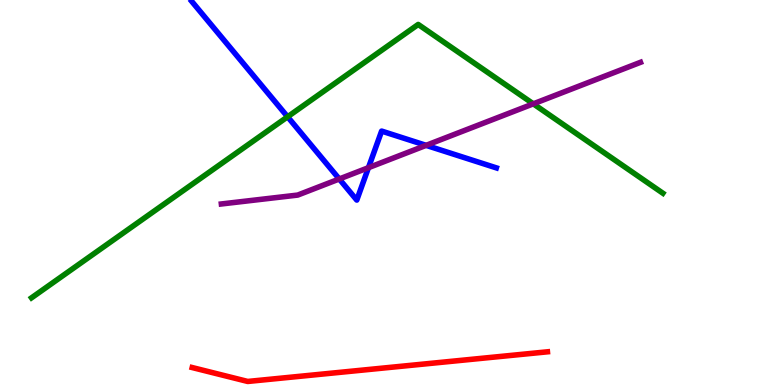[{'lines': ['blue', 'red'], 'intersections': []}, {'lines': ['green', 'red'], 'intersections': []}, {'lines': ['purple', 'red'], 'intersections': []}, {'lines': ['blue', 'green'], 'intersections': [{'x': 3.71, 'y': 6.97}]}, {'lines': ['blue', 'purple'], 'intersections': [{'x': 4.38, 'y': 5.35}, {'x': 4.75, 'y': 5.64}, {'x': 5.5, 'y': 6.22}]}, {'lines': ['green', 'purple'], 'intersections': [{'x': 6.88, 'y': 7.3}]}]